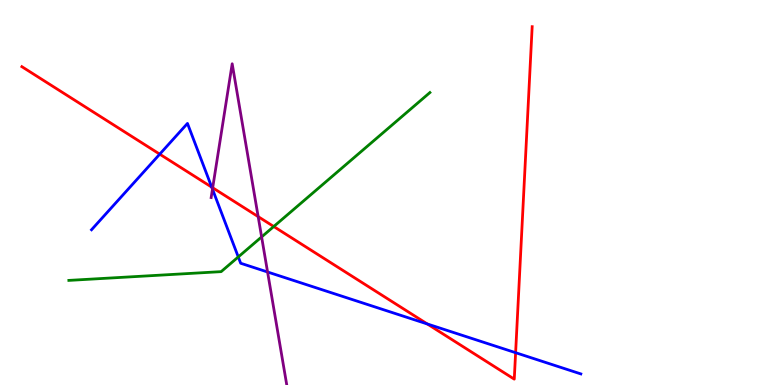[{'lines': ['blue', 'red'], 'intersections': [{'x': 2.06, 'y': 6.0}, {'x': 2.73, 'y': 5.14}, {'x': 5.51, 'y': 1.59}, {'x': 6.65, 'y': 0.839}]}, {'lines': ['green', 'red'], 'intersections': [{'x': 3.53, 'y': 4.12}]}, {'lines': ['purple', 'red'], 'intersections': [{'x': 2.74, 'y': 5.12}, {'x': 3.33, 'y': 4.37}]}, {'lines': ['blue', 'green'], 'intersections': [{'x': 3.07, 'y': 3.33}]}, {'lines': ['blue', 'purple'], 'intersections': [{'x': 2.74, 'y': 5.09}, {'x': 3.45, 'y': 2.94}]}, {'lines': ['green', 'purple'], 'intersections': [{'x': 3.38, 'y': 3.85}]}]